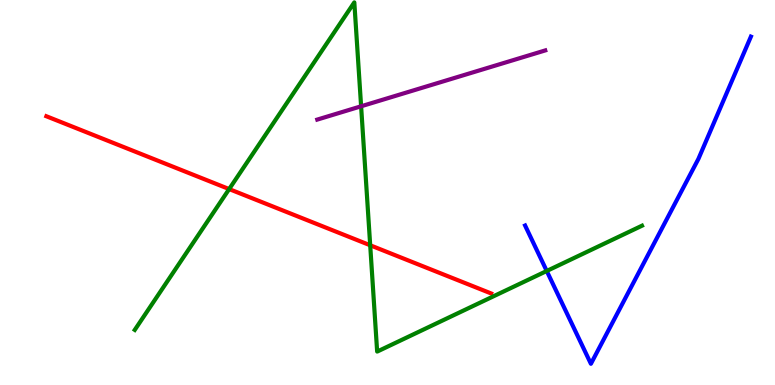[{'lines': ['blue', 'red'], 'intersections': []}, {'lines': ['green', 'red'], 'intersections': [{'x': 2.96, 'y': 5.09}, {'x': 4.78, 'y': 3.63}]}, {'lines': ['purple', 'red'], 'intersections': []}, {'lines': ['blue', 'green'], 'intersections': [{'x': 7.05, 'y': 2.96}]}, {'lines': ['blue', 'purple'], 'intersections': []}, {'lines': ['green', 'purple'], 'intersections': [{'x': 4.66, 'y': 7.24}]}]